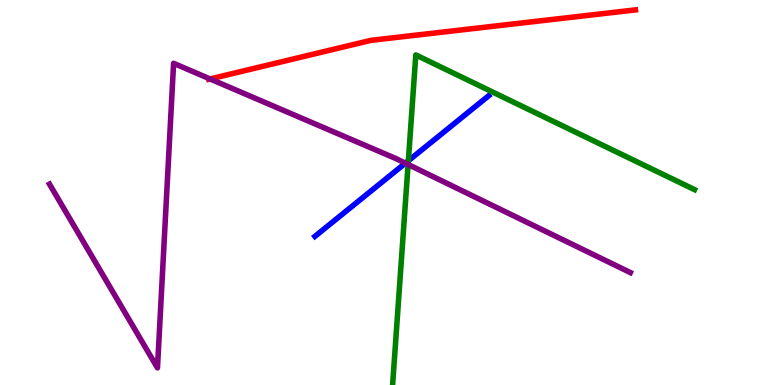[{'lines': ['blue', 'red'], 'intersections': []}, {'lines': ['green', 'red'], 'intersections': []}, {'lines': ['purple', 'red'], 'intersections': [{'x': 2.71, 'y': 7.95}]}, {'lines': ['blue', 'green'], 'intersections': [{'x': 5.27, 'y': 5.82}]}, {'lines': ['blue', 'purple'], 'intersections': [{'x': 5.23, 'y': 5.76}]}, {'lines': ['green', 'purple'], 'intersections': [{'x': 5.27, 'y': 5.73}]}]